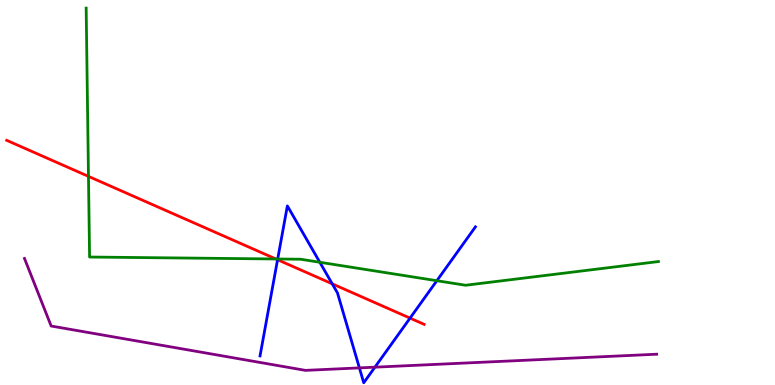[{'lines': ['blue', 'red'], 'intersections': [{'x': 3.58, 'y': 3.25}, {'x': 4.29, 'y': 2.63}, {'x': 5.29, 'y': 1.74}]}, {'lines': ['green', 'red'], 'intersections': [{'x': 1.14, 'y': 5.42}, {'x': 3.56, 'y': 3.27}]}, {'lines': ['purple', 'red'], 'intersections': []}, {'lines': ['blue', 'green'], 'intersections': [{'x': 3.58, 'y': 3.27}, {'x': 4.13, 'y': 3.19}, {'x': 5.64, 'y': 2.71}]}, {'lines': ['blue', 'purple'], 'intersections': [{'x': 4.64, 'y': 0.444}, {'x': 4.84, 'y': 0.463}]}, {'lines': ['green', 'purple'], 'intersections': []}]